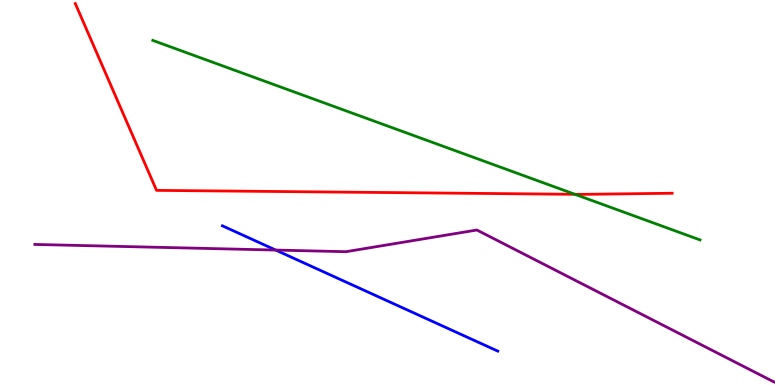[{'lines': ['blue', 'red'], 'intersections': []}, {'lines': ['green', 'red'], 'intersections': [{'x': 7.42, 'y': 4.95}]}, {'lines': ['purple', 'red'], 'intersections': []}, {'lines': ['blue', 'green'], 'intersections': []}, {'lines': ['blue', 'purple'], 'intersections': [{'x': 3.56, 'y': 3.5}]}, {'lines': ['green', 'purple'], 'intersections': []}]